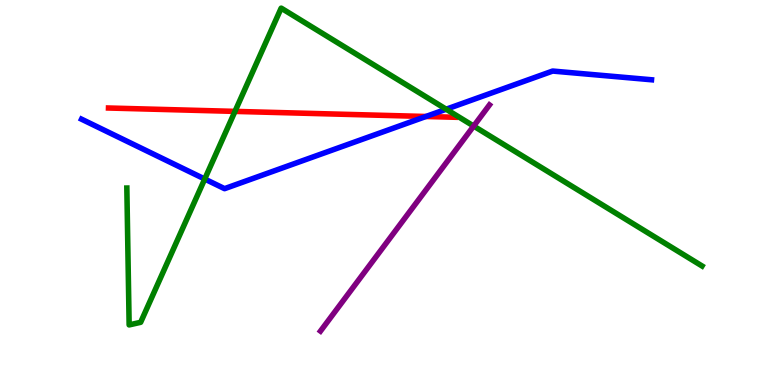[{'lines': ['blue', 'red'], 'intersections': [{'x': 5.5, 'y': 6.97}]}, {'lines': ['green', 'red'], 'intersections': [{'x': 3.03, 'y': 7.11}]}, {'lines': ['purple', 'red'], 'intersections': []}, {'lines': ['blue', 'green'], 'intersections': [{'x': 2.64, 'y': 5.35}, {'x': 5.76, 'y': 7.16}]}, {'lines': ['blue', 'purple'], 'intersections': []}, {'lines': ['green', 'purple'], 'intersections': [{'x': 6.11, 'y': 6.73}]}]